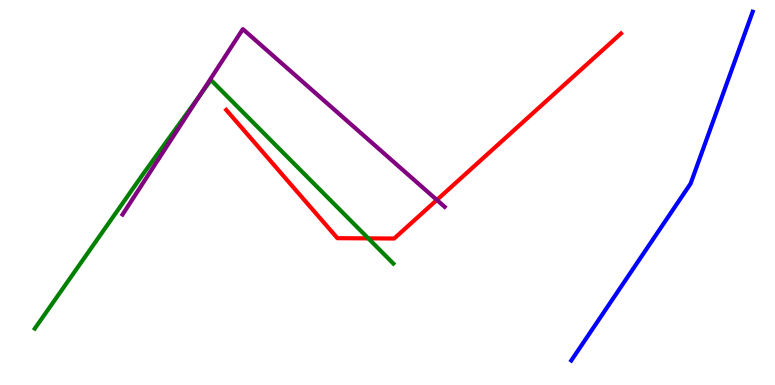[{'lines': ['blue', 'red'], 'intersections': []}, {'lines': ['green', 'red'], 'intersections': [{'x': 4.75, 'y': 3.81}]}, {'lines': ['purple', 'red'], 'intersections': [{'x': 5.64, 'y': 4.81}]}, {'lines': ['blue', 'green'], 'intersections': []}, {'lines': ['blue', 'purple'], 'intersections': []}, {'lines': ['green', 'purple'], 'intersections': [{'x': 2.58, 'y': 7.52}]}]